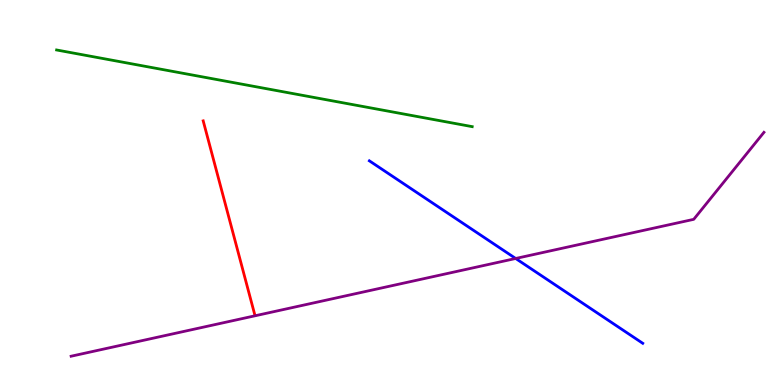[{'lines': ['blue', 'red'], 'intersections': []}, {'lines': ['green', 'red'], 'intersections': []}, {'lines': ['purple', 'red'], 'intersections': []}, {'lines': ['blue', 'green'], 'intersections': []}, {'lines': ['blue', 'purple'], 'intersections': [{'x': 6.65, 'y': 3.29}]}, {'lines': ['green', 'purple'], 'intersections': []}]